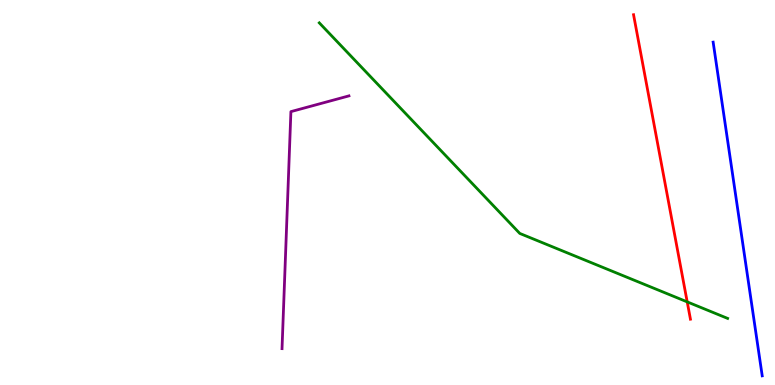[{'lines': ['blue', 'red'], 'intersections': []}, {'lines': ['green', 'red'], 'intersections': [{'x': 8.87, 'y': 2.16}]}, {'lines': ['purple', 'red'], 'intersections': []}, {'lines': ['blue', 'green'], 'intersections': []}, {'lines': ['blue', 'purple'], 'intersections': []}, {'lines': ['green', 'purple'], 'intersections': []}]